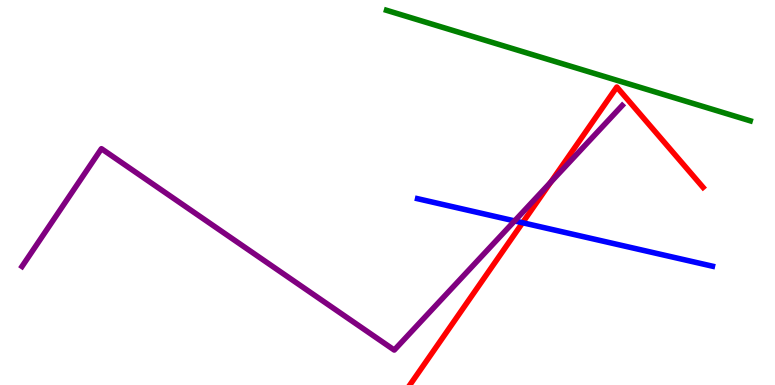[{'lines': ['blue', 'red'], 'intersections': [{'x': 6.74, 'y': 4.21}]}, {'lines': ['green', 'red'], 'intersections': []}, {'lines': ['purple', 'red'], 'intersections': [{'x': 7.11, 'y': 5.27}]}, {'lines': ['blue', 'green'], 'intersections': []}, {'lines': ['blue', 'purple'], 'intersections': [{'x': 6.64, 'y': 4.26}]}, {'lines': ['green', 'purple'], 'intersections': []}]